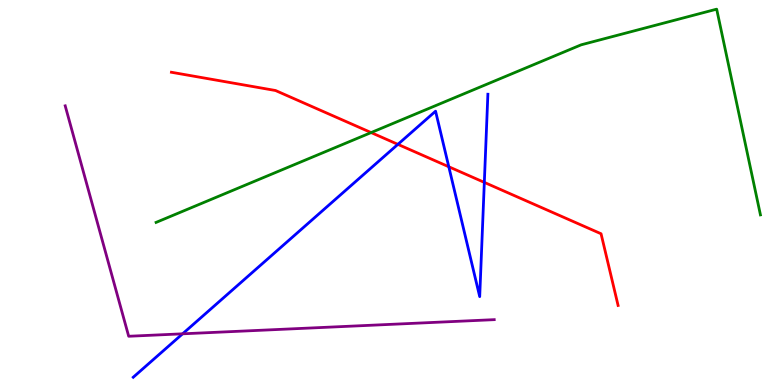[{'lines': ['blue', 'red'], 'intersections': [{'x': 5.13, 'y': 6.25}, {'x': 5.79, 'y': 5.67}, {'x': 6.25, 'y': 5.26}]}, {'lines': ['green', 'red'], 'intersections': [{'x': 4.79, 'y': 6.56}]}, {'lines': ['purple', 'red'], 'intersections': []}, {'lines': ['blue', 'green'], 'intersections': []}, {'lines': ['blue', 'purple'], 'intersections': [{'x': 2.36, 'y': 1.33}]}, {'lines': ['green', 'purple'], 'intersections': []}]